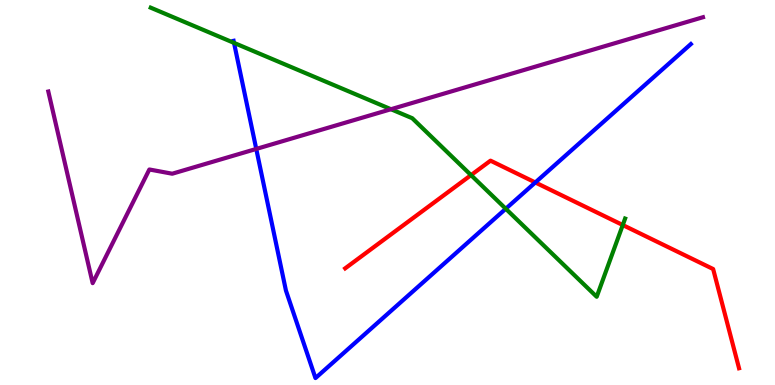[{'lines': ['blue', 'red'], 'intersections': [{'x': 6.91, 'y': 5.26}]}, {'lines': ['green', 'red'], 'intersections': [{'x': 6.08, 'y': 5.45}, {'x': 8.04, 'y': 4.15}]}, {'lines': ['purple', 'red'], 'intersections': []}, {'lines': ['blue', 'green'], 'intersections': [{'x': 3.02, 'y': 8.89}, {'x': 6.53, 'y': 4.58}]}, {'lines': ['blue', 'purple'], 'intersections': [{'x': 3.31, 'y': 6.13}]}, {'lines': ['green', 'purple'], 'intersections': [{'x': 5.04, 'y': 7.16}]}]